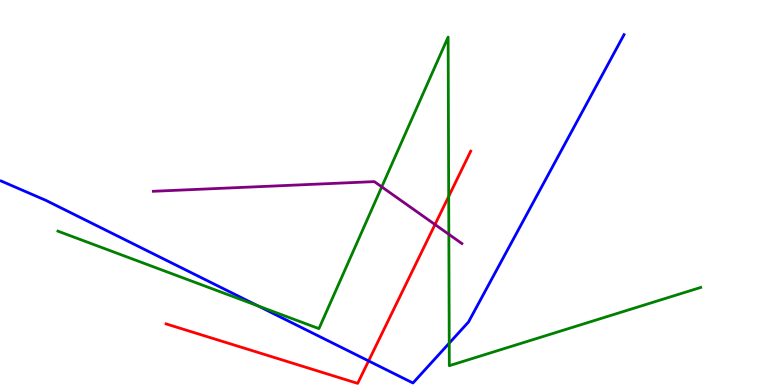[{'lines': ['blue', 'red'], 'intersections': [{'x': 4.76, 'y': 0.625}]}, {'lines': ['green', 'red'], 'intersections': [{'x': 5.79, 'y': 4.9}]}, {'lines': ['purple', 'red'], 'intersections': [{'x': 5.61, 'y': 4.17}]}, {'lines': ['blue', 'green'], 'intersections': [{'x': 3.33, 'y': 2.06}, {'x': 5.8, 'y': 1.09}]}, {'lines': ['blue', 'purple'], 'intersections': []}, {'lines': ['green', 'purple'], 'intersections': [{'x': 4.93, 'y': 5.15}, {'x': 5.79, 'y': 3.91}]}]